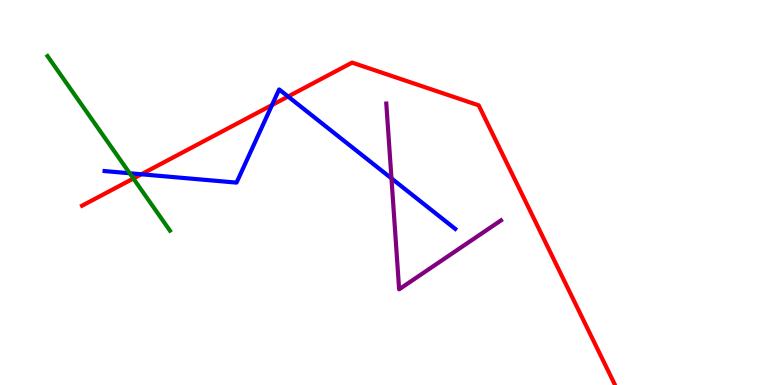[{'lines': ['blue', 'red'], 'intersections': [{'x': 1.82, 'y': 5.47}, {'x': 3.51, 'y': 7.27}, {'x': 3.72, 'y': 7.49}]}, {'lines': ['green', 'red'], 'intersections': [{'x': 1.72, 'y': 5.36}]}, {'lines': ['purple', 'red'], 'intersections': []}, {'lines': ['blue', 'green'], 'intersections': [{'x': 1.67, 'y': 5.5}]}, {'lines': ['blue', 'purple'], 'intersections': [{'x': 5.05, 'y': 5.37}]}, {'lines': ['green', 'purple'], 'intersections': []}]